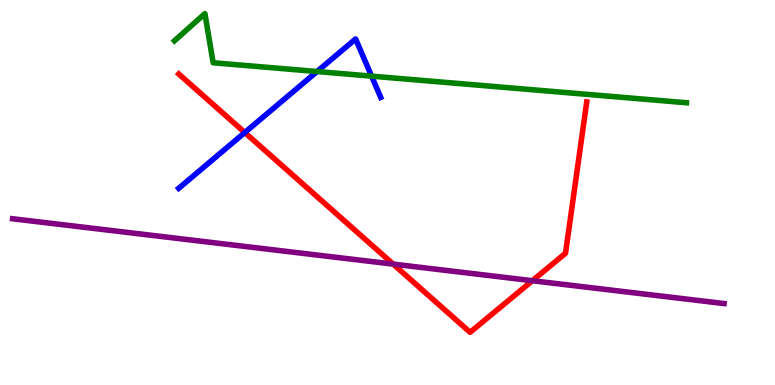[{'lines': ['blue', 'red'], 'intersections': [{'x': 3.16, 'y': 6.56}]}, {'lines': ['green', 'red'], 'intersections': []}, {'lines': ['purple', 'red'], 'intersections': [{'x': 5.07, 'y': 3.14}, {'x': 6.87, 'y': 2.71}]}, {'lines': ['blue', 'green'], 'intersections': [{'x': 4.09, 'y': 8.14}, {'x': 4.79, 'y': 8.02}]}, {'lines': ['blue', 'purple'], 'intersections': []}, {'lines': ['green', 'purple'], 'intersections': []}]